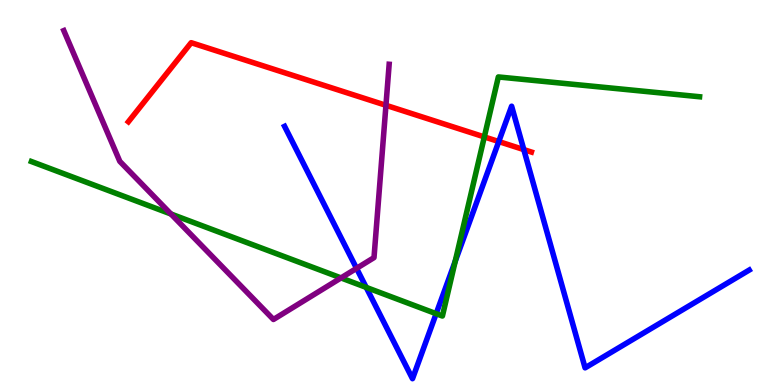[{'lines': ['blue', 'red'], 'intersections': [{'x': 6.44, 'y': 6.32}, {'x': 6.76, 'y': 6.11}]}, {'lines': ['green', 'red'], 'intersections': [{'x': 6.25, 'y': 6.44}]}, {'lines': ['purple', 'red'], 'intersections': [{'x': 4.98, 'y': 7.27}]}, {'lines': ['blue', 'green'], 'intersections': [{'x': 4.73, 'y': 2.54}, {'x': 5.63, 'y': 1.85}, {'x': 5.87, 'y': 3.21}]}, {'lines': ['blue', 'purple'], 'intersections': [{'x': 4.6, 'y': 3.03}]}, {'lines': ['green', 'purple'], 'intersections': [{'x': 2.21, 'y': 4.44}, {'x': 4.4, 'y': 2.78}]}]